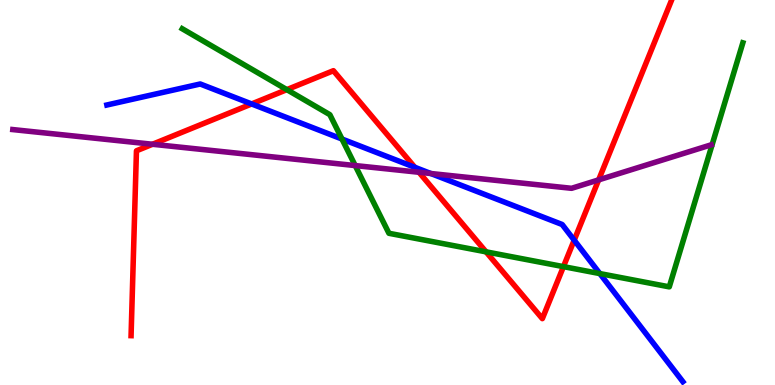[{'lines': ['blue', 'red'], 'intersections': [{'x': 3.25, 'y': 7.3}, {'x': 5.35, 'y': 5.65}, {'x': 7.41, 'y': 3.76}]}, {'lines': ['green', 'red'], 'intersections': [{'x': 3.7, 'y': 7.67}, {'x': 6.27, 'y': 3.46}, {'x': 7.27, 'y': 3.07}]}, {'lines': ['purple', 'red'], 'intersections': [{'x': 1.97, 'y': 6.25}, {'x': 5.41, 'y': 5.53}, {'x': 7.72, 'y': 5.33}]}, {'lines': ['blue', 'green'], 'intersections': [{'x': 4.41, 'y': 6.39}, {'x': 7.74, 'y': 2.89}]}, {'lines': ['blue', 'purple'], 'intersections': [{'x': 5.56, 'y': 5.49}]}, {'lines': ['green', 'purple'], 'intersections': [{'x': 4.58, 'y': 5.7}]}]